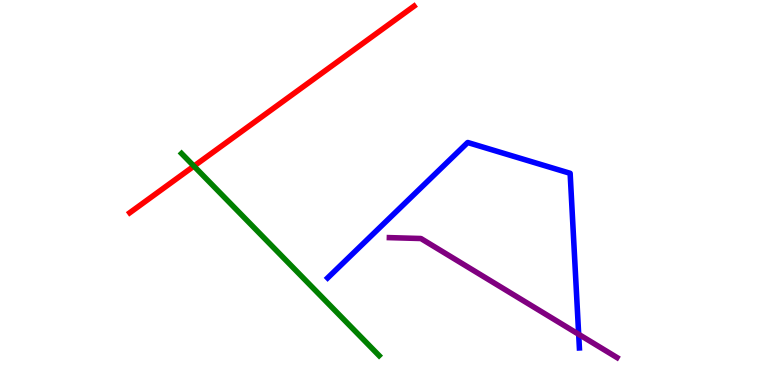[{'lines': ['blue', 'red'], 'intersections': []}, {'lines': ['green', 'red'], 'intersections': [{'x': 2.5, 'y': 5.69}]}, {'lines': ['purple', 'red'], 'intersections': []}, {'lines': ['blue', 'green'], 'intersections': []}, {'lines': ['blue', 'purple'], 'intersections': [{'x': 7.47, 'y': 1.32}]}, {'lines': ['green', 'purple'], 'intersections': []}]